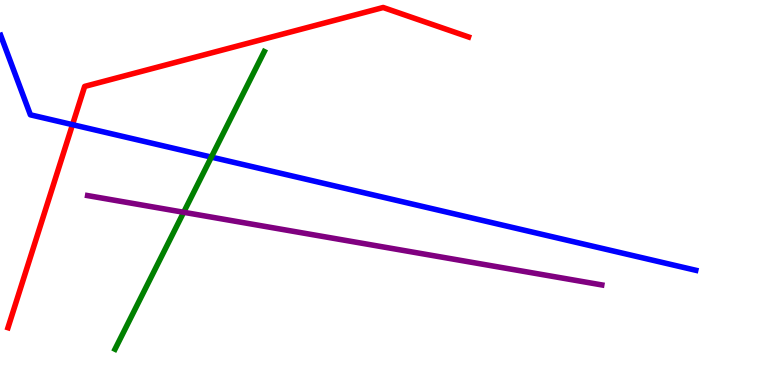[{'lines': ['blue', 'red'], 'intersections': [{'x': 0.936, 'y': 6.76}]}, {'lines': ['green', 'red'], 'intersections': []}, {'lines': ['purple', 'red'], 'intersections': []}, {'lines': ['blue', 'green'], 'intersections': [{'x': 2.73, 'y': 5.92}]}, {'lines': ['blue', 'purple'], 'intersections': []}, {'lines': ['green', 'purple'], 'intersections': [{'x': 2.37, 'y': 4.49}]}]